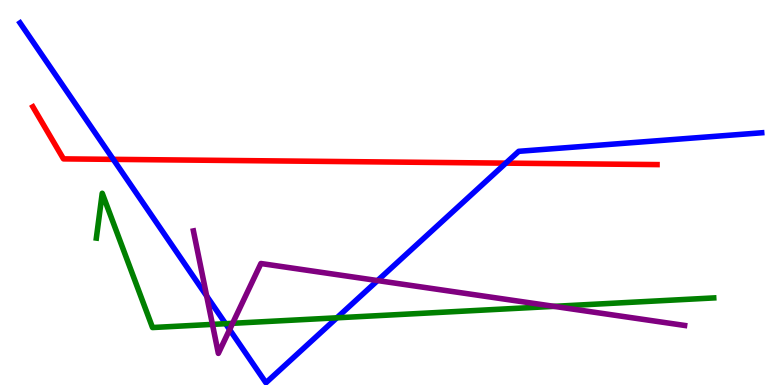[{'lines': ['blue', 'red'], 'intersections': [{'x': 1.46, 'y': 5.86}, {'x': 6.53, 'y': 5.76}]}, {'lines': ['green', 'red'], 'intersections': []}, {'lines': ['purple', 'red'], 'intersections': []}, {'lines': ['blue', 'green'], 'intersections': [{'x': 2.91, 'y': 1.59}, {'x': 4.35, 'y': 1.75}]}, {'lines': ['blue', 'purple'], 'intersections': [{'x': 2.67, 'y': 2.31}, {'x': 2.96, 'y': 1.44}, {'x': 4.87, 'y': 2.71}]}, {'lines': ['green', 'purple'], 'intersections': [{'x': 2.74, 'y': 1.57}, {'x': 3.0, 'y': 1.6}, {'x': 7.15, 'y': 2.04}]}]